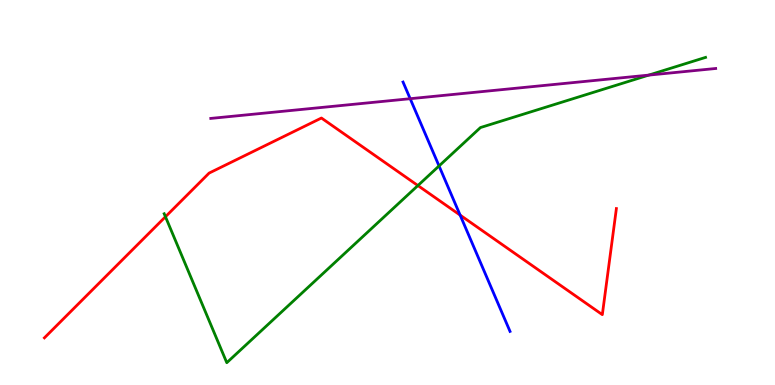[{'lines': ['blue', 'red'], 'intersections': [{'x': 5.94, 'y': 4.41}]}, {'lines': ['green', 'red'], 'intersections': [{'x': 2.13, 'y': 4.37}, {'x': 5.39, 'y': 5.18}]}, {'lines': ['purple', 'red'], 'intersections': []}, {'lines': ['blue', 'green'], 'intersections': [{'x': 5.66, 'y': 5.69}]}, {'lines': ['blue', 'purple'], 'intersections': [{'x': 5.29, 'y': 7.44}]}, {'lines': ['green', 'purple'], 'intersections': [{'x': 8.37, 'y': 8.05}]}]